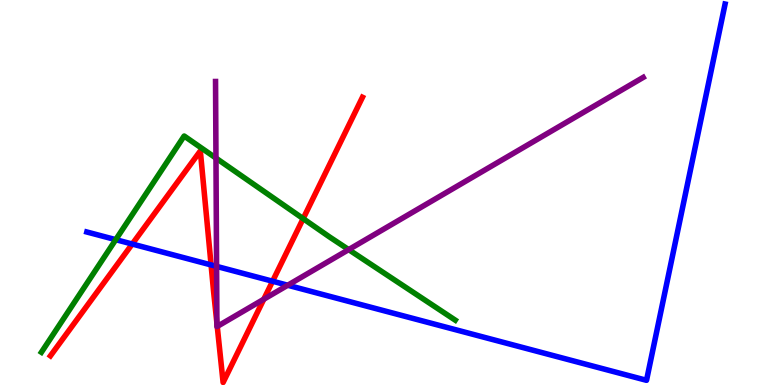[{'lines': ['blue', 'red'], 'intersections': [{'x': 1.71, 'y': 3.66}, {'x': 2.72, 'y': 3.12}, {'x': 3.52, 'y': 2.7}]}, {'lines': ['green', 'red'], 'intersections': [{'x': 3.91, 'y': 4.32}]}, {'lines': ['purple', 'red'], 'intersections': [{'x': 2.8, 'y': 1.61}, {'x': 2.8, 'y': 1.52}, {'x': 3.4, 'y': 2.23}]}, {'lines': ['blue', 'green'], 'intersections': [{'x': 1.49, 'y': 3.78}]}, {'lines': ['blue', 'purple'], 'intersections': [{'x': 2.79, 'y': 3.08}, {'x': 3.71, 'y': 2.59}]}, {'lines': ['green', 'purple'], 'intersections': [{'x': 2.79, 'y': 5.89}, {'x': 4.5, 'y': 3.52}]}]